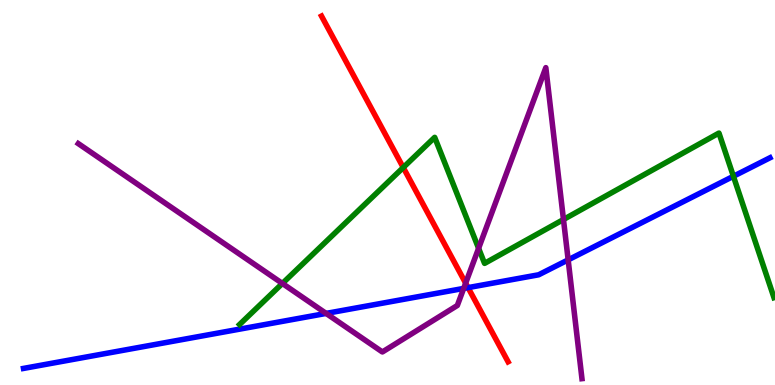[{'lines': ['blue', 'red'], 'intersections': [{'x': 6.04, 'y': 2.53}]}, {'lines': ['green', 'red'], 'intersections': [{'x': 5.2, 'y': 5.65}]}, {'lines': ['purple', 'red'], 'intersections': [{'x': 6.01, 'y': 2.65}]}, {'lines': ['blue', 'green'], 'intersections': [{'x': 9.46, 'y': 5.42}]}, {'lines': ['blue', 'purple'], 'intersections': [{'x': 4.21, 'y': 1.86}, {'x': 5.98, 'y': 2.51}, {'x': 7.33, 'y': 3.25}]}, {'lines': ['green', 'purple'], 'intersections': [{'x': 3.64, 'y': 2.64}, {'x': 6.18, 'y': 3.55}, {'x': 7.27, 'y': 4.3}]}]